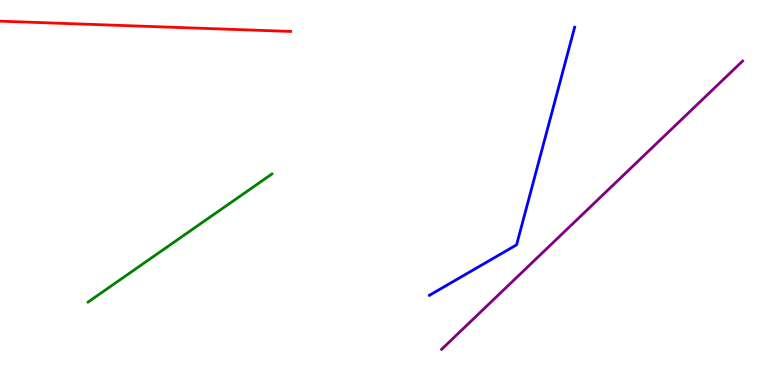[{'lines': ['blue', 'red'], 'intersections': []}, {'lines': ['green', 'red'], 'intersections': []}, {'lines': ['purple', 'red'], 'intersections': []}, {'lines': ['blue', 'green'], 'intersections': []}, {'lines': ['blue', 'purple'], 'intersections': []}, {'lines': ['green', 'purple'], 'intersections': []}]